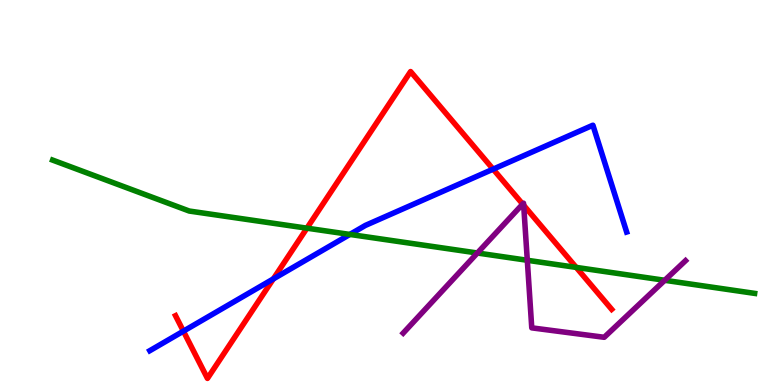[{'lines': ['blue', 'red'], 'intersections': [{'x': 2.37, 'y': 1.4}, {'x': 3.53, 'y': 2.76}, {'x': 6.36, 'y': 5.61}]}, {'lines': ['green', 'red'], 'intersections': [{'x': 3.96, 'y': 4.07}, {'x': 7.43, 'y': 3.05}]}, {'lines': ['purple', 'red'], 'intersections': [{'x': 6.74, 'y': 4.7}, {'x': 6.76, 'y': 4.67}]}, {'lines': ['blue', 'green'], 'intersections': [{'x': 4.51, 'y': 3.91}]}, {'lines': ['blue', 'purple'], 'intersections': []}, {'lines': ['green', 'purple'], 'intersections': [{'x': 6.16, 'y': 3.43}, {'x': 6.8, 'y': 3.24}, {'x': 8.58, 'y': 2.72}]}]